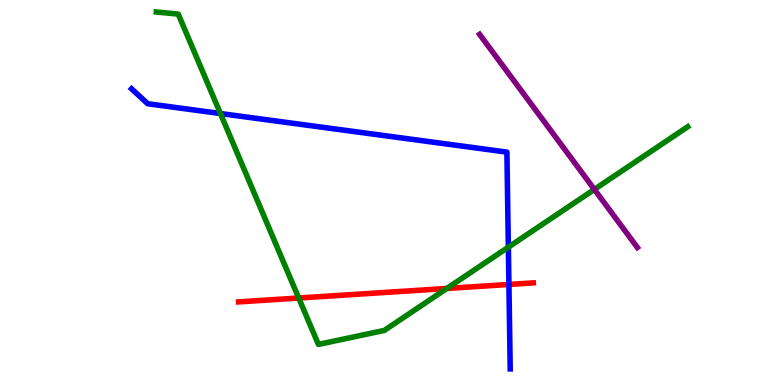[{'lines': ['blue', 'red'], 'intersections': [{'x': 6.57, 'y': 2.61}]}, {'lines': ['green', 'red'], 'intersections': [{'x': 3.85, 'y': 2.26}, {'x': 5.77, 'y': 2.51}]}, {'lines': ['purple', 'red'], 'intersections': []}, {'lines': ['blue', 'green'], 'intersections': [{'x': 2.84, 'y': 7.05}, {'x': 6.56, 'y': 3.58}]}, {'lines': ['blue', 'purple'], 'intersections': []}, {'lines': ['green', 'purple'], 'intersections': [{'x': 7.67, 'y': 5.08}]}]